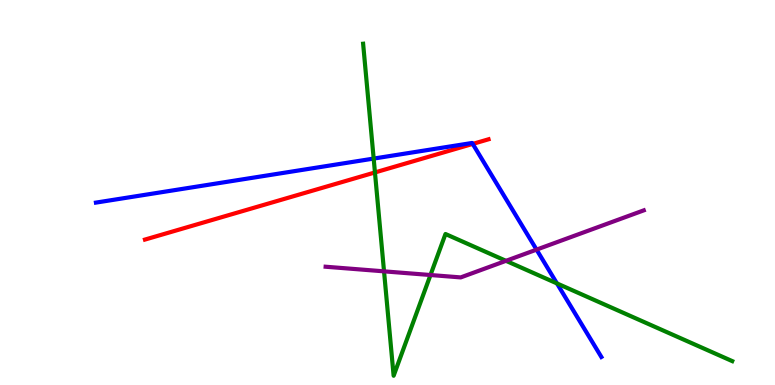[{'lines': ['blue', 'red'], 'intersections': [{'x': 6.1, 'y': 6.26}]}, {'lines': ['green', 'red'], 'intersections': [{'x': 4.84, 'y': 5.52}]}, {'lines': ['purple', 'red'], 'intersections': []}, {'lines': ['blue', 'green'], 'intersections': [{'x': 4.82, 'y': 5.88}, {'x': 7.19, 'y': 2.64}]}, {'lines': ['blue', 'purple'], 'intersections': [{'x': 6.92, 'y': 3.52}]}, {'lines': ['green', 'purple'], 'intersections': [{'x': 4.96, 'y': 2.95}, {'x': 5.55, 'y': 2.86}, {'x': 6.53, 'y': 3.23}]}]